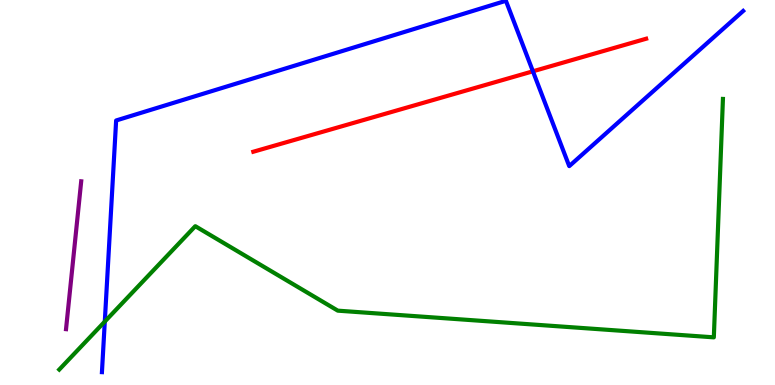[{'lines': ['blue', 'red'], 'intersections': [{'x': 6.88, 'y': 8.15}]}, {'lines': ['green', 'red'], 'intersections': []}, {'lines': ['purple', 'red'], 'intersections': []}, {'lines': ['blue', 'green'], 'intersections': [{'x': 1.35, 'y': 1.65}]}, {'lines': ['blue', 'purple'], 'intersections': []}, {'lines': ['green', 'purple'], 'intersections': []}]